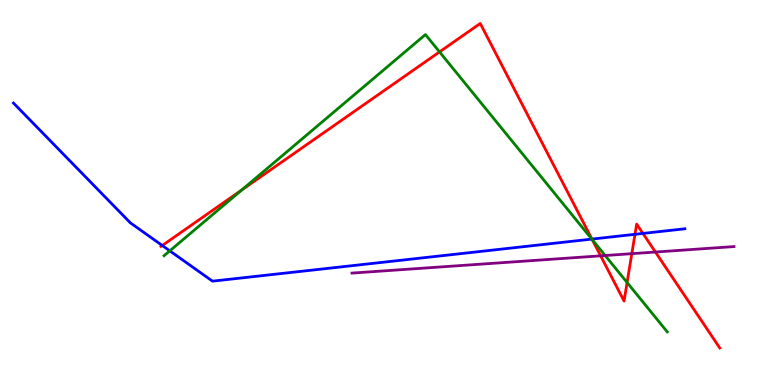[{'lines': ['blue', 'red'], 'intersections': [{'x': 2.09, 'y': 3.62}, {'x': 7.64, 'y': 3.79}, {'x': 8.19, 'y': 3.91}, {'x': 8.3, 'y': 3.94}]}, {'lines': ['green', 'red'], 'intersections': [{'x': 3.12, 'y': 5.06}, {'x': 5.67, 'y': 8.65}, {'x': 7.64, 'y': 3.77}, {'x': 8.09, 'y': 2.66}]}, {'lines': ['purple', 'red'], 'intersections': [{'x': 7.75, 'y': 3.35}, {'x': 8.15, 'y': 3.41}, {'x': 8.46, 'y': 3.45}]}, {'lines': ['blue', 'green'], 'intersections': [{'x': 2.19, 'y': 3.48}, {'x': 7.64, 'y': 3.79}]}, {'lines': ['blue', 'purple'], 'intersections': []}, {'lines': ['green', 'purple'], 'intersections': [{'x': 7.81, 'y': 3.36}]}]